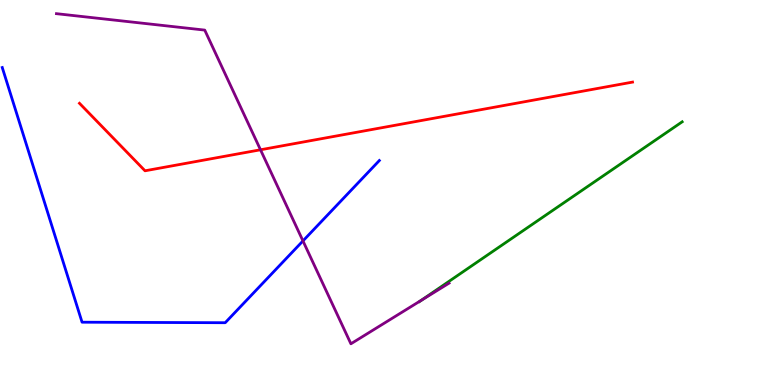[{'lines': ['blue', 'red'], 'intersections': []}, {'lines': ['green', 'red'], 'intersections': []}, {'lines': ['purple', 'red'], 'intersections': [{'x': 3.36, 'y': 6.11}]}, {'lines': ['blue', 'green'], 'intersections': []}, {'lines': ['blue', 'purple'], 'intersections': [{'x': 3.91, 'y': 3.74}]}, {'lines': ['green', 'purple'], 'intersections': [{'x': 5.44, 'y': 2.21}]}]